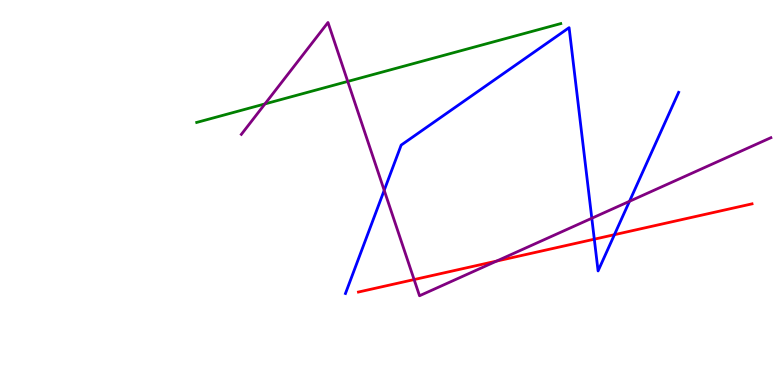[{'lines': ['blue', 'red'], 'intersections': [{'x': 7.67, 'y': 3.79}, {'x': 7.93, 'y': 3.9}]}, {'lines': ['green', 'red'], 'intersections': []}, {'lines': ['purple', 'red'], 'intersections': [{'x': 5.34, 'y': 2.74}, {'x': 6.41, 'y': 3.22}]}, {'lines': ['blue', 'green'], 'intersections': []}, {'lines': ['blue', 'purple'], 'intersections': [{'x': 4.96, 'y': 5.06}, {'x': 7.64, 'y': 4.33}, {'x': 8.12, 'y': 4.77}]}, {'lines': ['green', 'purple'], 'intersections': [{'x': 3.42, 'y': 7.3}, {'x': 4.49, 'y': 7.88}]}]